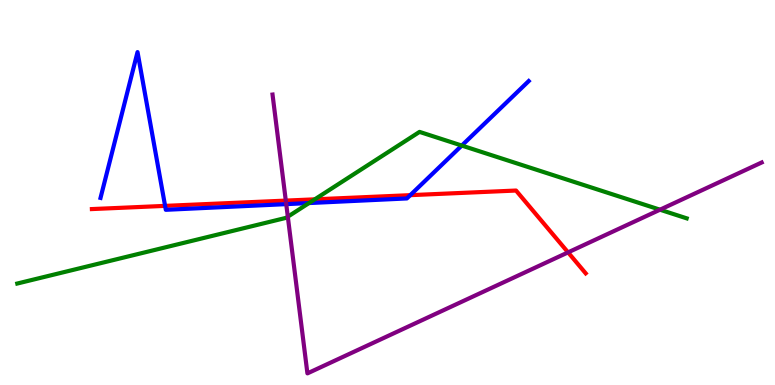[{'lines': ['blue', 'red'], 'intersections': [{'x': 2.13, 'y': 4.65}, {'x': 5.29, 'y': 4.93}]}, {'lines': ['green', 'red'], 'intersections': [{'x': 4.06, 'y': 4.82}]}, {'lines': ['purple', 'red'], 'intersections': [{'x': 3.69, 'y': 4.79}, {'x': 7.33, 'y': 3.44}]}, {'lines': ['blue', 'green'], 'intersections': [{'x': 3.99, 'y': 4.73}, {'x': 5.96, 'y': 6.22}]}, {'lines': ['blue', 'purple'], 'intersections': [{'x': 3.69, 'y': 4.7}]}, {'lines': ['green', 'purple'], 'intersections': [{'x': 3.71, 'y': 4.37}, {'x': 8.52, 'y': 4.55}]}]